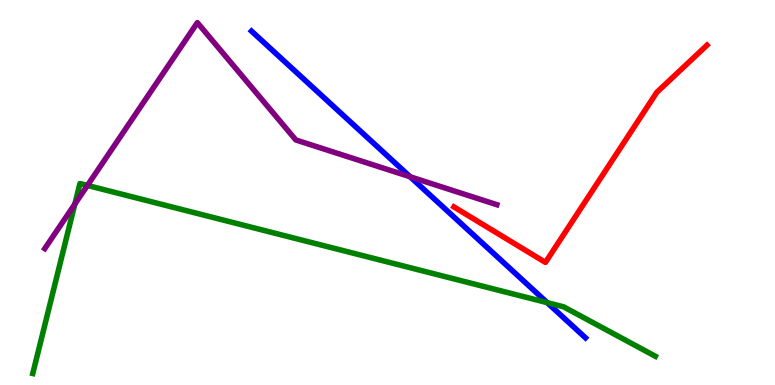[{'lines': ['blue', 'red'], 'intersections': []}, {'lines': ['green', 'red'], 'intersections': []}, {'lines': ['purple', 'red'], 'intersections': []}, {'lines': ['blue', 'green'], 'intersections': [{'x': 7.06, 'y': 2.14}]}, {'lines': ['blue', 'purple'], 'intersections': [{'x': 5.29, 'y': 5.41}]}, {'lines': ['green', 'purple'], 'intersections': [{'x': 0.966, 'y': 4.7}, {'x': 1.13, 'y': 5.18}]}]